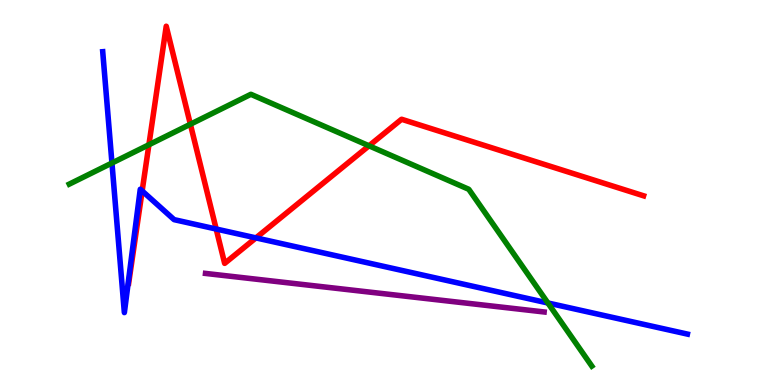[{'lines': ['blue', 'red'], 'intersections': [{'x': 1.83, 'y': 5.04}, {'x': 2.79, 'y': 4.05}, {'x': 3.3, 'y': 3.82}]}, {'lines': ['green', 'red'], 'intersections': [{'x': 1.92, 'y': 6.24}, {'x': 2.46, 'y': 6.77}, {'x': 4.76, 'y': 6.21}]}, {'lines': ['purple', 'red'], 'intersections': []}, {'lines': ['blue', 'green'], 'intersections': [{'x': 1.44, 'y': 5.77}, {'x': 7.07, 'y': 2.13}]}, {'lines': ['blue', 'purple'], 'intersections': []}, {'lines': ['green', 'purple'], 'intersections': []}]